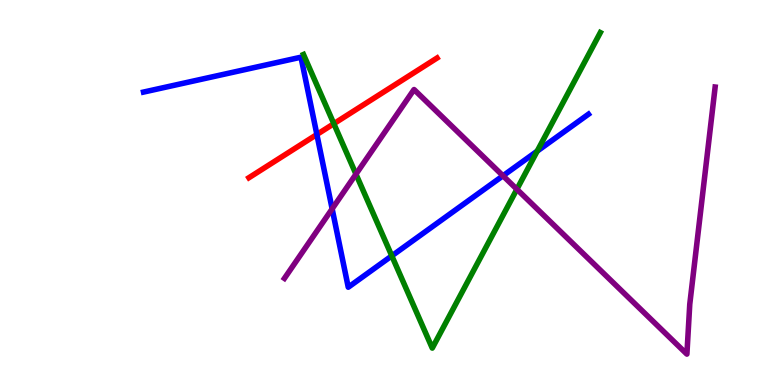[{'lines': ['blue', 'red'], 'intersections': [{'x': 4.09, 'y': 6.51}]}, {'lines': ['green', 'red'], 'intersections': [{'x': 4.31, 'y': 6.79}]}, {'lines': ['purple', 'red'], 'intersections': []}, {'lines': ['blue', 'green'], 'intersections': [{'x': 5.06, 'y': 3.35}, {'x': 6.93, 'y': 6.07}]}, {'lines': ['blue', 'purple'], 'intersections': [{'x': 4.29, 'y': 4.58}, {'x': 6.49, 'y': 5.43}]}, {'lines': ['green', 'purple'], 'intersections': [{'x': 4.59, 'y': 5.48}, {'x': 6.67, 'y': 5.08}]}]